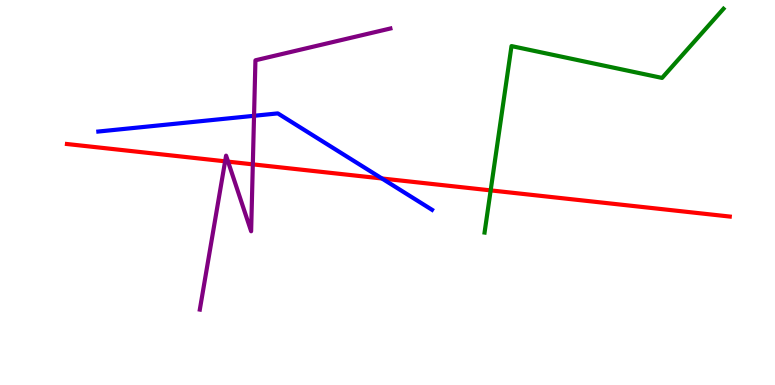[{'lines': ['blue', 'red'], 'intersections': [{'x': 4.93, 'y': 5.36}]}, {'lines': ['green', 'red'], 'intersections': [{'x': 6.33, 'y': 5.05}]}, {'lines': ['purple', 'red'], 'intersections': [{'x': 2.9, 'y': 5.81}, {'x': 2.94, 'y': 5.8}, {'x': 3.26, 'y': 5.73}]}, {'lines': ['blue', 'green'], 'intersections': []}, {'lines': ['blue', 'purple'], 'intersections': [{'x': 3.28, 'y': 6.99}]}, {'lines': ['green', 'purple'], 'intersections': []}]